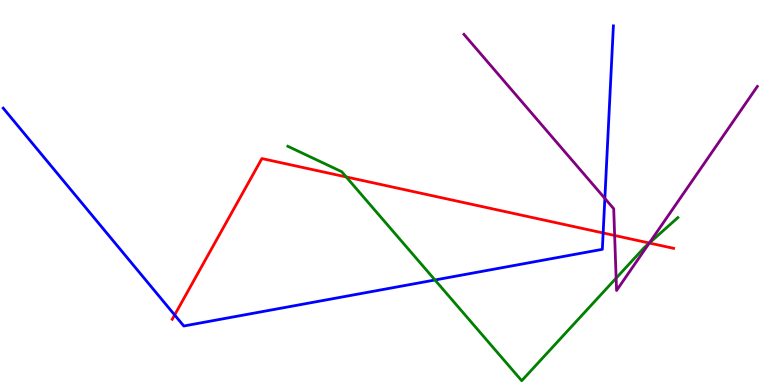[{'lines': ['blue', 'red'], 'intersections': [{'x': 2.25, 'y': 1.82}, {'x': 7.78, 'y': 3.95}]}, {'lines': ['green', 'red'], 'intersections': [{'x': 4.47, 'y': 5.4}, {'x': 8.38, 'y': 3.69}]}, {'lines': ['purple', 'red'], 'intersections': [{'x': 7.93, 'y': 3.88}, {'x': 8.38, 'y': 3.69}]}, {'lines': ['blue', 'green'], 'intersections': [{'x': 5.61, 'y': 2.73}]}, {'lines': ['blue', 'purple'], 'intersections': [{'x': 7.8, 'y': 4.85}]}, {'lines': ['green', 'purple'], 'intersections': [{'x': 7.95, 'y': 2.78}, {'x': 8.38, 'y': 3.68}]}]